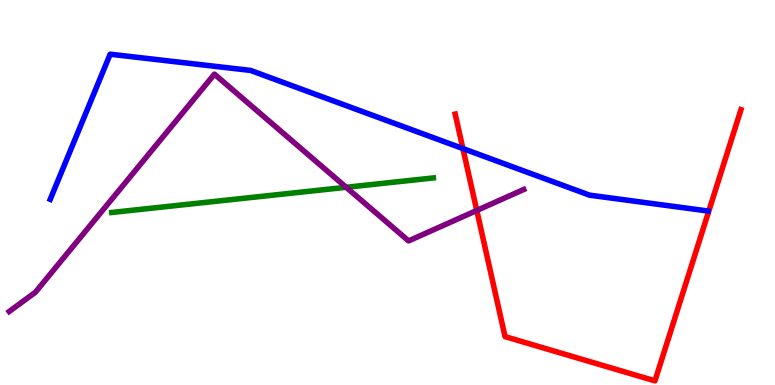[{'lines': ['blue', 'red'], 'intersections': [{'x': 5.97, 'y': 6.14}]}, {'lines': ['green', 'red'], 'intersections': []}, {'lines': ['purple', 'red'], 'intersections': [{'x': 6.15, 'y': 4.53}]}, {'lines': ['blue', 'green'], 'intersections': []}, {'lines': ['blue', 'purple'], 'intersections': []}, {'lines': ['green', 'purple'], 'intersections': [{'x': 4.47, 'y': 5.14}]}]